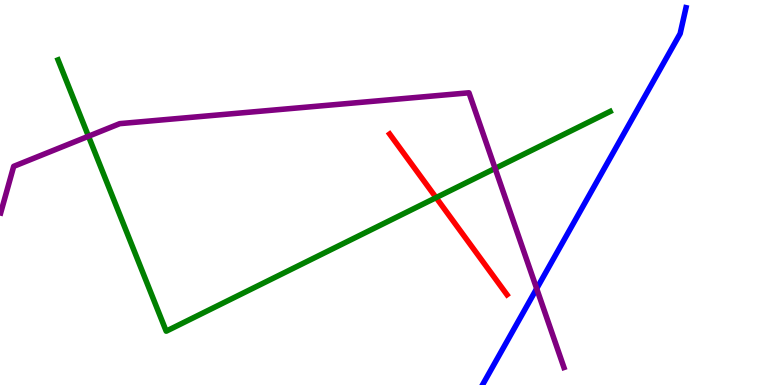[{'lines': ['blue', 'red'], 'intersections': []}, {'lines': ['green', 'red'], 'intersections': [{'x': 5.63, 'y': 4.87}]}, {'lines': ['purple', 'red'], 'intersections': []}, {'lines': ['blue', 'green'], 'intersections': []}, {'lines': ['blue', 'purple'], 'intersections': [{'x': 6.92, 'y': 2.5}]}, {'lines': ['green', 'purple'], 'intersections': [{'x': 1.14, 'y': 6.46}, {'x': 6.39, 'y': 5.63}]}]